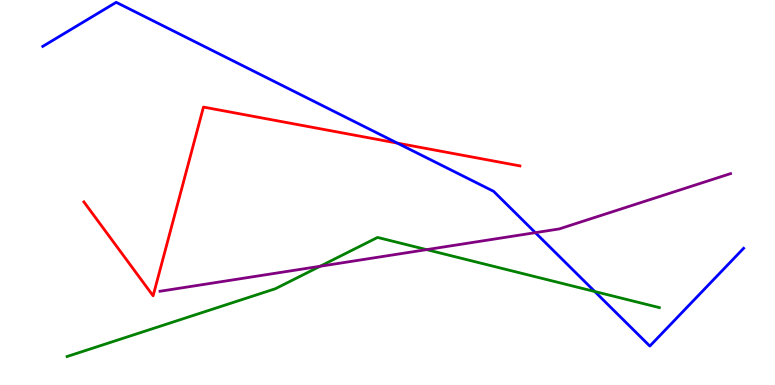[{'lines': ['blue', 'red'], 'intersections': [{'x': 5.13, 'y': 6.28}]}, {'lines': ['green', 'red'], 'intersections': []}, {'lines': ['purple', 'red'], 'intersections': []}, {'lines': ['blue', 'green'], 'intersections': [{'x': 7.67, 'y': 2.43}]}, {'lines': ['blue', 'purple'], 'intersections': [{'x': 6.91, 'y': 3.96}]}, {'lines': ['green', 'purple'], 'intersections': [{'x': 4.13, 'y': 3.08}, {'x': 5.5, 'y': 3.52}]}]